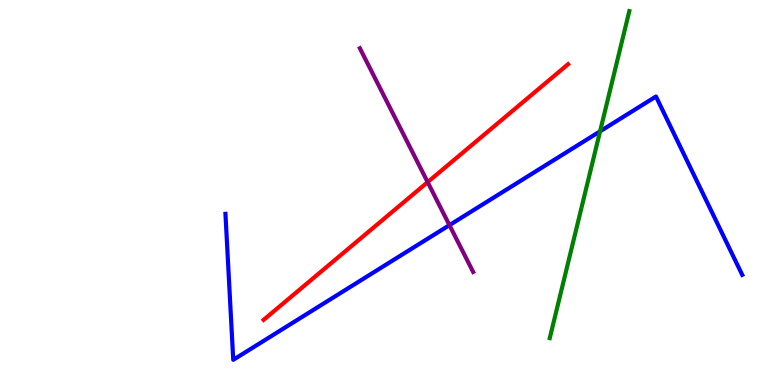[{'lines': ['blue', 'red'], 'intersections': []}, {'lines': ['green', 'red'], 'intersections': []}, {'lines': ['purple', 'red'], 'intersections': [{'x': 5.52, 'y': 5.27}]}, {'lines': ['blue', 'green'], 'intersections': [{'x': 7.74, 'y': 6.59}]}, {'lines': ['blue', 'purple'], 'intersections': [{'x': 5.8, 'y': 4.15}]}, {'lines': ['green', 'purple'], 'intersections': []}]